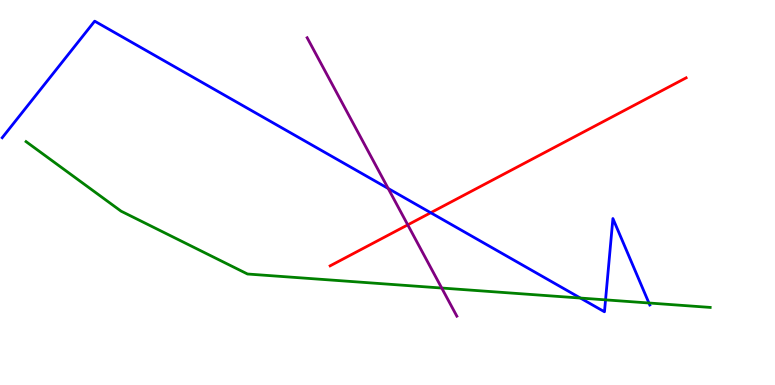[{'lines': ['blue', 'red'], 'intersections': [{'x': 5.56, 'y': 4.47}]}, {'lines': ['green', 'red'], 'intersections': []}, {'lines': ['purple', 'red'], 'intersections': [{'x': 5.26, 'y': 4.16}]}, {'lines': ['blue', 'green'], 'intersections': [{'x': 7.49, 'y': 2.26}, {'x': 7.81, 'y': 2.21}, {'x': 8.37, 'y': 2.13}]}, {'lines': ['blue', 'purple'], 'intersections': [{'x': 5.01, 'y': 5.1}]}, {'lines': ['green', 'purple'], 'intersections': [{'x': 5.7, 'y': 2.52}]}]